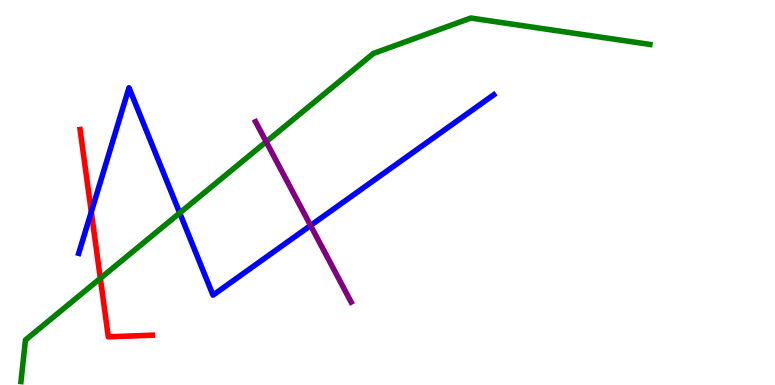[{'lines': ['blue', 'red'], 'intersections': [{'x': 1.18, 'y': 4.5}]}, {'lines': ['green', 'red'], 'intersections': [{'x': 1.29, 'y': 2.77}]}, {'lines': ['purple', 'red'], 'intersections': []}, {'lines': ['blue', 'green'], 'intersections': [{'x': 2.32, 'y': 4.47}]}, {'lines': ['blue', 'purple'], 'intersections': [{'x': 4.01, 'y': 4.14}]}, {'lines': ['green', 'purple'], 'intersections': [{'x': 3.43, 'y': 6.32}]}]